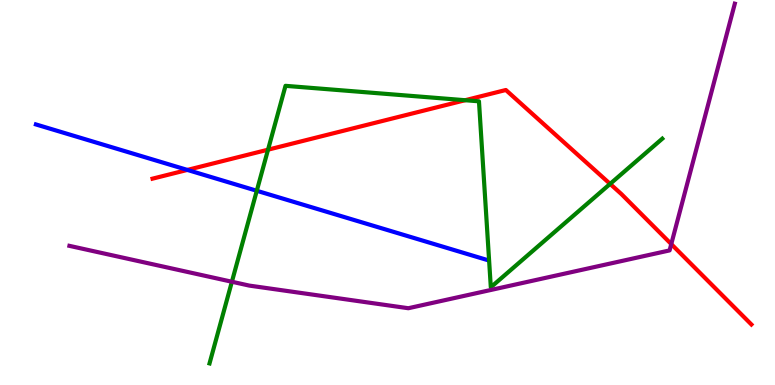[{'lines': ['blue', 'red'], 'intersections': [{'x': 2.42, 'y': 5.59}]}, {'lines': ['green', 'red'], 'intersections': [{'x': 3.46, 'y': 6.11}, {'x': 6.0, 'y': 7.4}, {'x': 7.87, 'y': 5.22}]}, {'lines': ['purple', 'red'], 'intersections': [{'x': 8.66, 'y': 3.66}]}, {'lines': ['blue', 'green'], 'intersections': [{'x': 3.31, 'y': 5.04}]}, {'lines': ['blue', 'purple'], 'intersections': []}, {'lines': ['green', 'purple'], 'intersections': [{'x': 2.99, 'y': 2.68}]}]